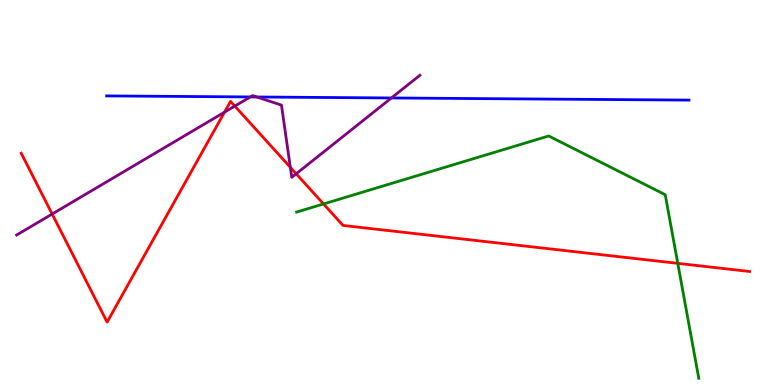[{'lines': ['blue', 'red'], 'intersections': []}, {'lines': ['green', 'red'], 'intersections': [{'x': 4.17, 'y': 4.7}, {'x': 8.75, 'y': 3.16}]}, {'lines': ['purple', 'red'], 'intersections': [{'x': 0.673, 'y': 4.44}, {'x': 2.9, 'y': 7.09}, {'x': 3.03, 'y': 7.24}, {'x': 3.75, 'y': 5.65}, {'x': 3.82, 'y': 5.49}]}, {'lines': ['blue', 'green'], 'intersections': []}, {'lines': ['blue', 'purple'], 'intersections': [{'x': 3.23, 'y': 7.48}, {'x': 3.31, 'y': 7.48}, {'x': 5.05, 'y': 7.46}]}, {'lines': ['green', 'purple'], 'intersections': []}]